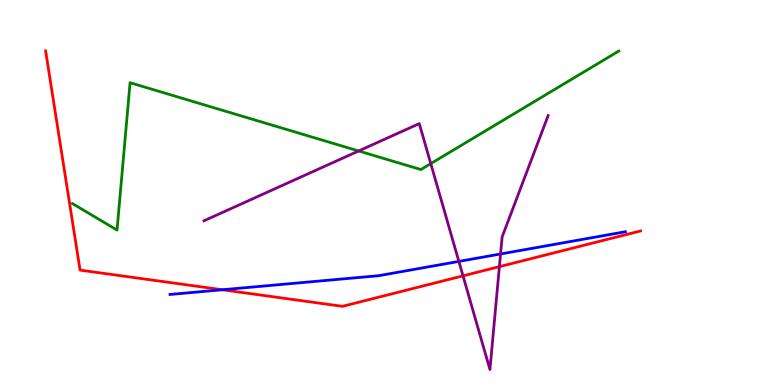[{'lines': ['blue', 'red'], 'intersections': [{'x': 2.87, 'y': 2.47}]}, {'lines': ['green', 'red'], 'intersections': []}, {'lines': ['purple', 'red'], 'intersections': [{'x': 5.97, 'y': 2.84}, {'x': 6.44, 'y': 3.07}]}, {'lines': ['blue', 'green'], 'intersections': []}, {'lines': ['blue', 'purple'], 'intersections': [{'x': 5.92, 'y': 3.21}, {'x': 6.46, 'y': 3.4}]}, {'lines': ['green', 'purple'], 'intersections': [{'x': 4.63, 'y': 6.08}, {'x': 5.56, 'y': 5.75}]}]